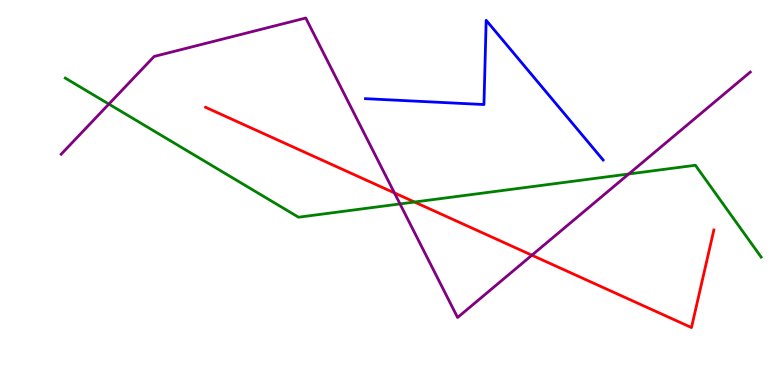[{'lines': ['blue', 'red'], 'intersections': []}, {'lines': ['green', 'red'], 'intersections': [{'x': 5.35, 'y': 4.75}]}, {'lines': ['purple', 'red'], 'intersections': [{'x': 5.09, 'y': 4.99}, {'x': 6.86, 'y': 3.37}]}, {'lines': ['blue', 'green'], 'intersections': []}, {'lines': ['blue', 'purple'], 'intersections': []}, {'lines': ['green', 'purple'], 'intersections': [{'x': 1.4, 'y': 7.3}, {'x': 5.16, 'y': 4.7}, {'x': 8.11, 'y': 5.48}]}]